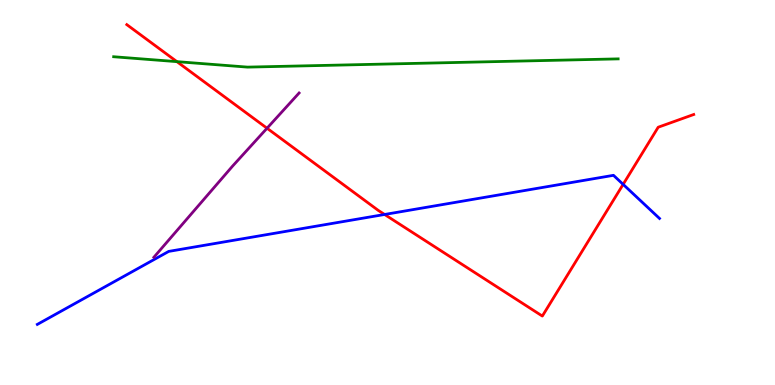[{'lines': ['blue', 'red'], 'intersections': [{'x': 4.96, 'y': 4.43}, {'x': 8.04, 'y': 5.21}]}, {'lines': ['green', 'red'], 'intersections': [{'x': 2.28, 'y': 8.4}]}, {'lines': ['purple', 'red'], 'intersections': [{'x': 3.45, 'y': 6.67}]}, {'lines': ['blue', 'green'], 'intersections': []}, {'lines': ['blue', 'purple'], 'intersections': []}, {'lines': ['green', 'purple'], 'intersections': []}]